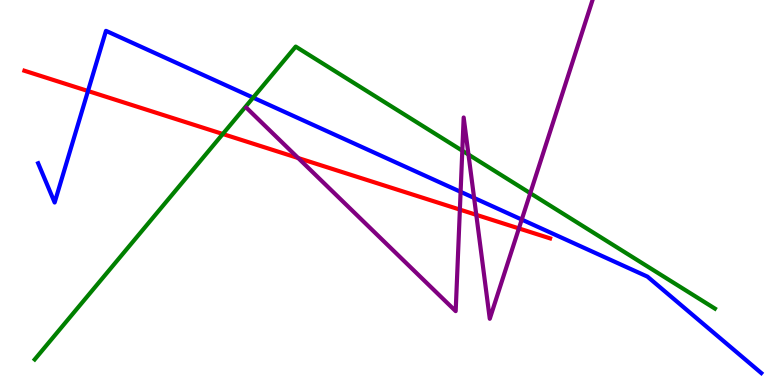[{'lines': ['blue', 'red'], 'intersections': [{'x': 1.14, 'y': 7.64}]}, {'lines': ['green', 'red'], 'intersections': [{'x': 2.87, 'y': 6.52}]}, {'lines': ['purple', 'red'], 'intersections': [{'x': 3.85, 'y': 5.9}, {'x': 5.93, 'y': 4.56}, {'x': 6.15, 'y': 4.42}, {'x': 6.7, 'y': 4.07}]}, {'lines': ['blue', 'green'], 'intersections': [{'x': 3.27, 'y': 7.46}]}, {'lines': ['blue', 'purple'], 'intersections': [{'x': 5.94, 'y': 5.02}, {'x': 6.12, 'y': 4.86}, {'x': 6.73, 'y': 4.3}]}, {'lines': ['green', 'purple'], 'intersections': [{'x': 5.97, 'y': 6.09}, {'x': 6.04, 'y': 5.99}, {'x': 6.84, 'y': 4.98}]}]